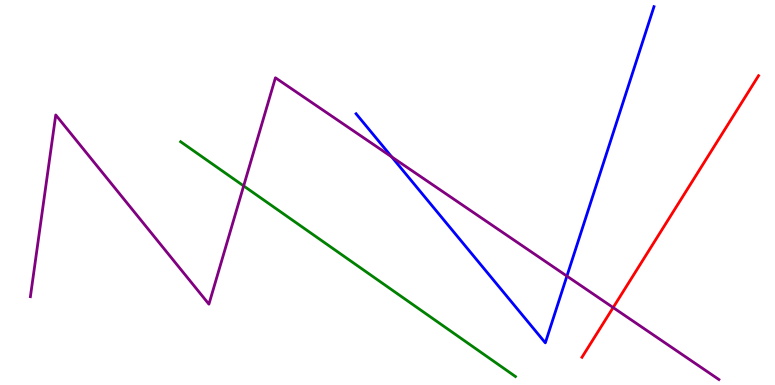[{'lines': ['blue', 'red'], 'intersections': []}, {'lines': ['green', 'red'], 'intersections': []}, {'lines': ['purple', 'red'], 'intersections': [{'x': 7.91, 'y': 2.01}]}, {'lines': ['blue', 'green'], 'intersections': []}, {'lines': ['blue', 'purple'], 'intersections': [{'x': 5.05, 'y': 5.92}, {'x': 7.31, 'y': 2.83}]}, {'lines': ['green', 'purple'], 'intersections': [{'x': 3.14, 'y': 5.17}]}]